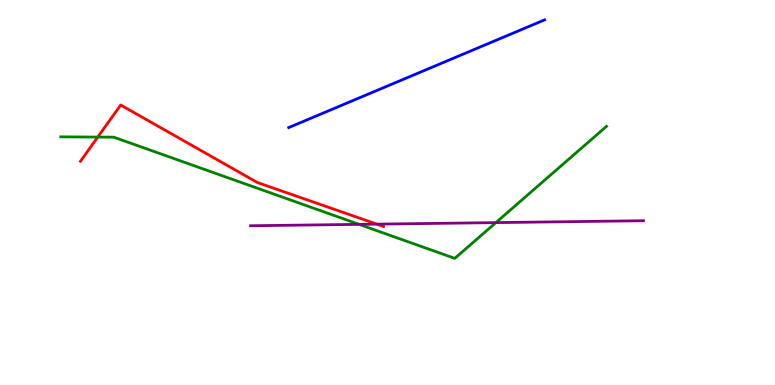[{'lines': ['blue', 'red'], 'intersections': []}, {'lines': ['green', 'red'], 'intersections': [{'x': 1.26, 'y': 6.44}]}, {'lines': ['purple', 'red'], 'intersections': [{'x': 4.86, 'y': 4.18}]}, {'lines': ['blue', 'green'], 'intersections': []}, {'lines': ['blue', 'purple'], 'intersections': []}, {'lines': ['green', 'purple'], 'intersections': [{'x': 4.63, 'y': 4.17}, {'x': 6.4, 'y': 4.22}]}]